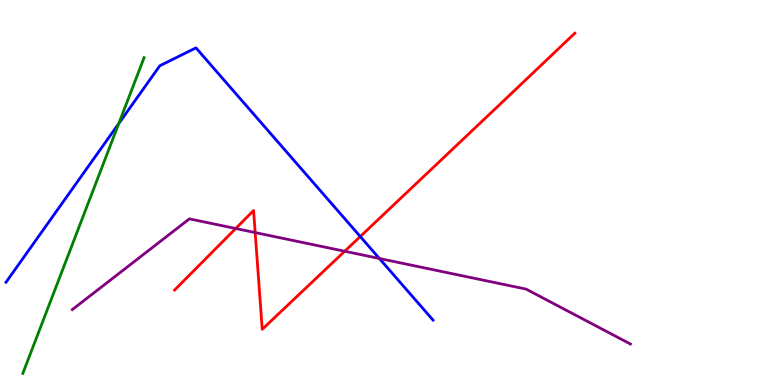[{'lines': ['blue', 'red'], 'intersections': [{'x': 4.65, 'y': 3.86}]}, {'lines': ['green', 'red'], 'intersections': []}, {'lines': ['purple', 'red'], 'intersections': [{'x': 3.04, 'y': 4.06}, {'x': 3.29, 'y': 3.96}, {'x': 4.45, 'y': 3.47}]}, {'lines': ['blue', 'green'], 'intersections': [{'x': 1.53, 'y': 6.79}]}, {'lines': ['blue', 'purple'], 'intersections': [{'x': 4.9, 'y': 3.29}]}, {'lines': ['green', 'purple'], 'intersections': []}]